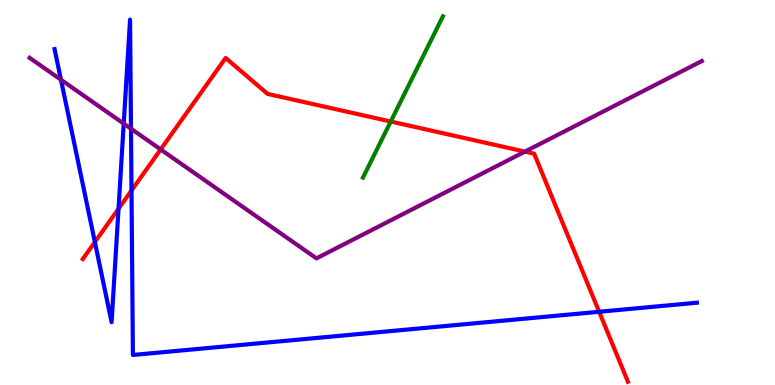[{'lines': ['blue', 'red'], 'intersections': [{'x': 1.22, 'y': 3.71}, {'x': 1.53, 'y': 4.58}, {'x': 1.7, 'y': 5.05}, {'x': 7.73, 'y': 1.9}]}, {'lines': ['green', 'red'], 'intersections': [{'x': 5.04, 'y': 6.84}]}, {'lines': ['purple', 'red'], 'intersections': [{'x': 2.07, 'y': 6.12}, {'x': 6.77, 'y': 6.06}]}, {'lines': ['blue', 'green'], 'intersections': []}, {'lines': ['blue', 'purple'], 'intersections': [{'x': 0.787, 'y': 7.93}, {'x': 1.6, 'y': 6.79}, {'x': 1.69, 'y': 6.66}]}, {'lines': ['green', 'purple'], 'intersections': []}]